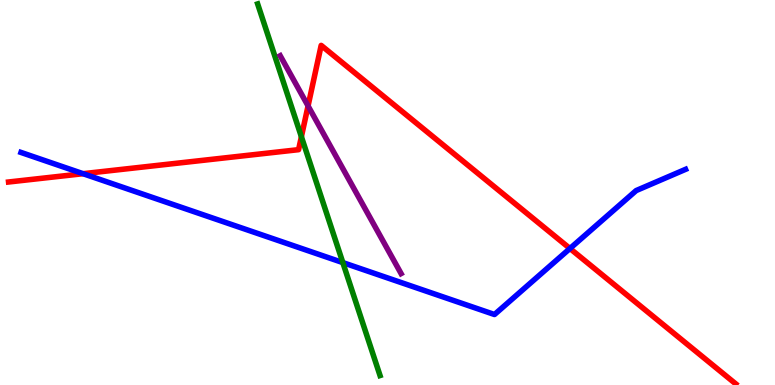[{'lines': ['blue', 'red'], 'intersections': [{'x': 1.07, 'y': 5.49}, {'x': 7.35, 'y': 3.55}]}, {'lines': ['green', 'red'], 'intersections': [{'x': 3.89, 'y': 6.45}]}, {'lines': ['purple', 'red'], 'intersections': [{'x': 3.97, 'y': 7.25}]}, {'lines': ['blue', 'green'], 'intersections': [{'x': 4.42, 'y': 3.18}]}, {'lines': ['blue', 'purple'], 'intersections': []}, {'lines': ['green', 'purple'], 'intersections': []}]